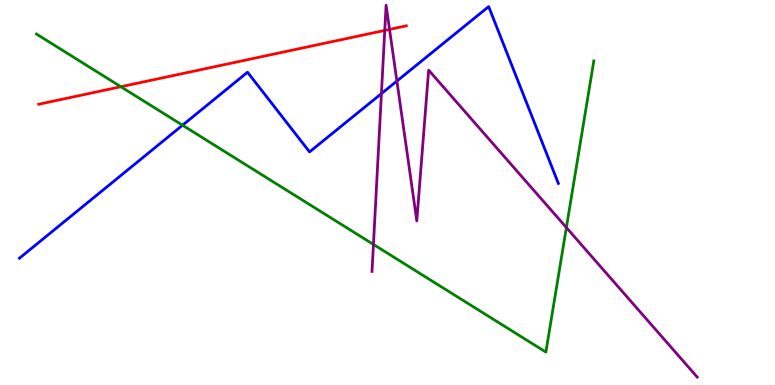[{'lines': ['blue', 'red'], 'intersections': []}, {'lines': ['green', 'red'], 'intersections': [{'x': 1.56, 'y': 7.75}]}, {'lines': ['purple', 'red'], 'intersections': [{'x': 4.96, 'y': 9.21}, {'x': 5.03, 'y': 9.24}]}, {'lines': ['blue', 'green'], 'intersections': [{'x': 2.36, 'y': 6.75}]}, {'lines': ['blue', 'purple'], 'intersections': [{'x': 4.92, 'y': 7.57}, {'x': 5.12, 'y': 7.89}]}, {'lines': ['green', 'purple'], 'intersections': [{'x': 4.82, 'y': 3.65}, {'x': 7.31, 'y': 4.09}]}]